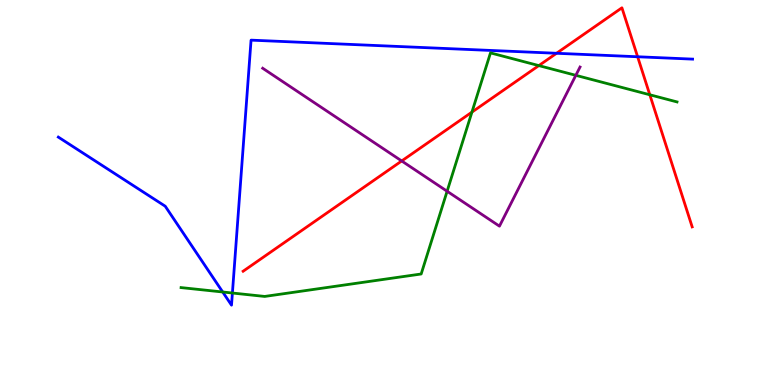[{'lines': ['blue', 'red'], 'intersections': [{'x': 7.18, 'y': 8.62}, {'x': 8.23, 'y': 8.53}]}, {'lines': ['green', 'red'], 'intersections': [{'x': 6.09, 'y': 7.09}, {'x': 6.95, 'y': 8.3}, {'x': 8.38, 'y': 7.54}]}, {'lines': ['purple', 'red'], 'intersections': [{'x': 5.18, 'y': 5.82}]}, {'lines': ['blue', 'green'], 'intersections': [{'x': 2.87, 'y': 2.42}, {'x': 3.0, 'y': 2.39}]}, {'lines': ['blue', 'purple'], 'intersections': []}, {'lines': ['green', 'purple'], 'intersections': [{'x': 5.77, 'y': 5.03}, {'x': 7.43, 'y': 8.04}]}]